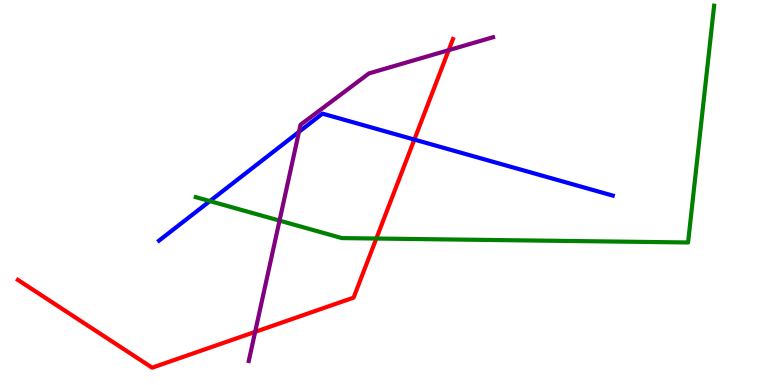[{'lines': ['blue', 'red'], 'intersections': [{'x': 5.35, 'y': 6.37}]}, {'lines': ['green', 'red'], 'intersections': [{'x': 4.86, 'y': 3.8}]}, {'lines': ['purple', 'red'], 'intersections': [{'x': 3.29, 'y': 1.38}, {'x': 5.79, 'y': 8.7}]}, {'lines': ['blue', 'green'], 'intersections': [{'x': 2.71, 'y': 4.78}]}, {'lines': ['blue', 'purple'], 'intersections': [{'x': 3.86, 'y': 6.58}]}, {'lines': ['green', 'purple'], 'intersections': [{'x': 3.61, 'y': 4.27}]}]